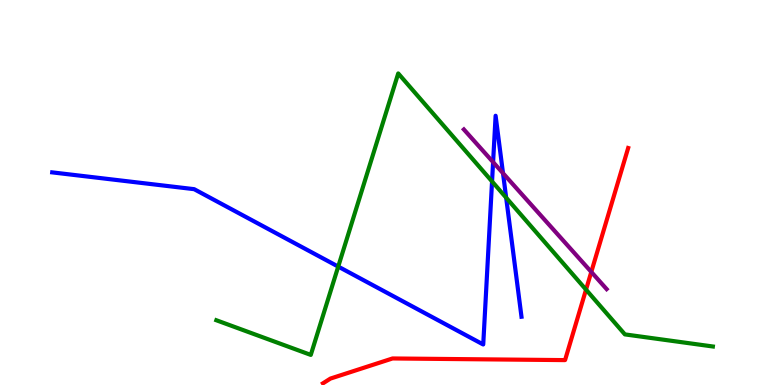[{'lines': ['blue', 'red'], 'intersections': []}, {'lines': ['green', 'red'], 'intersections': [{'x': 7.56, 'y': 2.48}]}, {'lines': ['purple', 'red'], 'intersections': [{'x': 7.63, 'y': 2.94}]}, {'lines': ['blue', 'green'], 'intersections': [{'x': 4.36, 'y': 3.08}, {'x': 6.35, 'y': 5.29}, {'x': 6.53, 'y': 4.87}]}, {'lines': ['blue', 'purple'], 'intersections': [{'x': 6.36, 'y': 5.79}, {'x': 6.49, 'y': 5.5}]}, {'lines': ['green', 'purple'], 'intersections': []}]